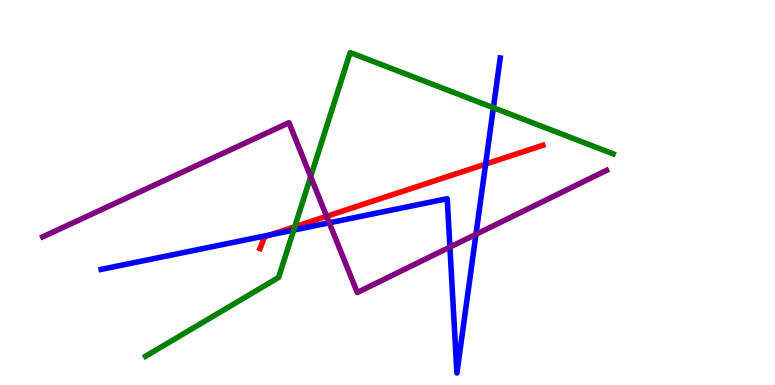[{'lines': ['blue', 'red'], 'intersections': [{'x': 3.49, 'y': 3.9}, {'x': 6.27, 'y': 5.74}]}, {'lines': ['green', 'red'], 'intersections': [{'x': 3.8, 'y': 4.11}]}, {'lines': ['purple', 'red'], 'intersections': [{'x': 4.21, 'y': 4.38}]}, {'lines': ['blue', 'green'], 'intersections': [{'x': 3.79, 'y': 4.02}, {'x': 6.37, 'y': 7.2}]}, {'lines': ['blue', 'purple'], 'intersections': [{'x': 4.25, 'y': 4.21}, {'x': 5.81, 'y': 3.58}, {'x': 6.14, 'y': 3.91}]}, {'lines': ['green', 'purple'], 'intersections': [{'x': 4.01, 'y': 5.41}]}]